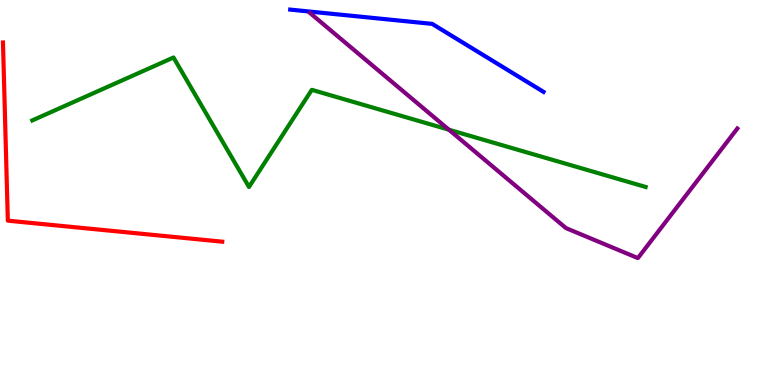[{'lines': ['blue', 'red'], 'intersections': []}, {'lines': ['green', 'red'], 'intersections': []}, {'lines': ['purple', 'red'], 'intersections': []}, {'lines': ['blue', 'green'], 'intersections': []}, {'lines': ['blue', 'purple'], 'intersections': []}, {'lines': ['green', 'purple'], 'intersections': [{'x': 5.79, 'y': 6.63}]}]